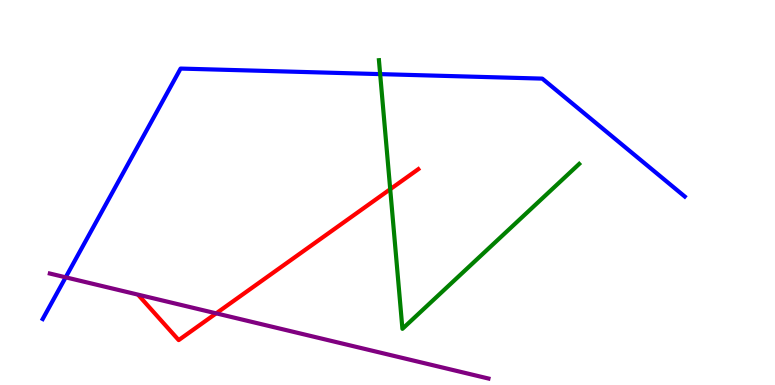[{'lines': ['blue', 'red'], 'intersections': []}, {'lines': ['green', 'red'], 'intersections': [{'x': 5.04, 'y': 5.09}]}, {'lines': ['purple', 'red'], 'intersections': [{'x': 2.79, 'y': 1.86}]}, {'lines': ['blue', 'green'], 'intersections': [{'x': 4.91, 'y': 8.07}]}, {'lines': ['blue', 'purple'], 'intersections': [{'x': 0.847, 'y': 2.8}]}, {'lines': ['green', 'purple'], 'intersections': []}]